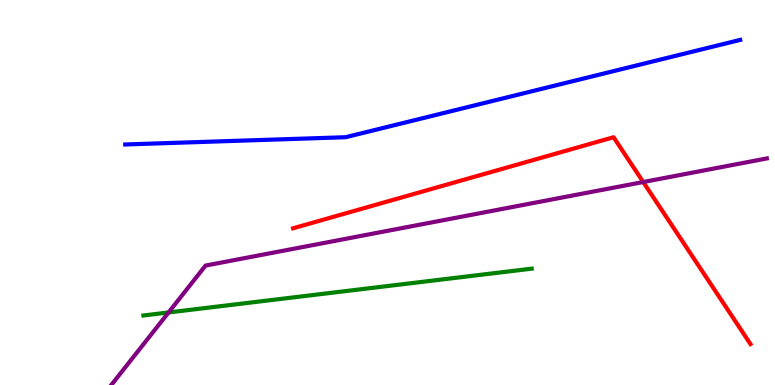[{'lines': ['blue', 'red'], 'intersections': []}, {'lines': ['green', 'red'], 'intersections': []}, {'lines': ['purple', 'red'], 'intersections': [{'x': 8.3, 'y': 5.27}]}, {'lines': ['blue', 'green'], 'intersections': []}, {'lines': ['blue', 'purple'], 'intersections': []}, {'lines': ['green', 'purple'], 'intersections': [{'x': 2.17, 'y': 1.88}]}]